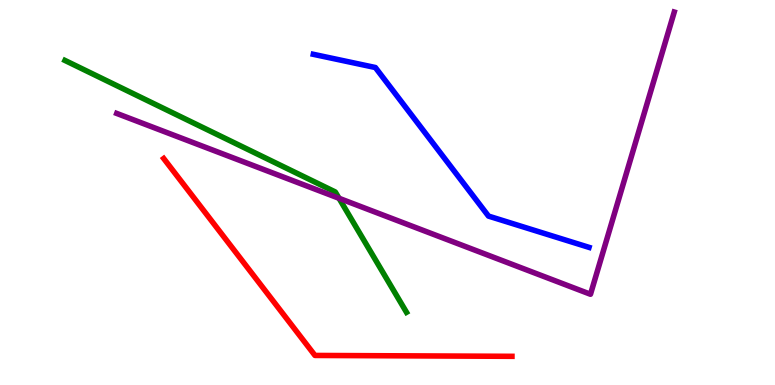[{'lines': ['blue', 'red'], 'intersections': []}, {'lines': ['green', 'red'], 'intersections': []}, {'lines': ['purple', 'red'], 'intersections': []}, {'lines': ['blue', 'green'], 'intersections': []}, {'lines': ['blue', 'purple'], 'intersections': []}, {'lines': ['green', 'purple'], 'intersections': [{'x': 4.37, 'y': 4.85}]}]